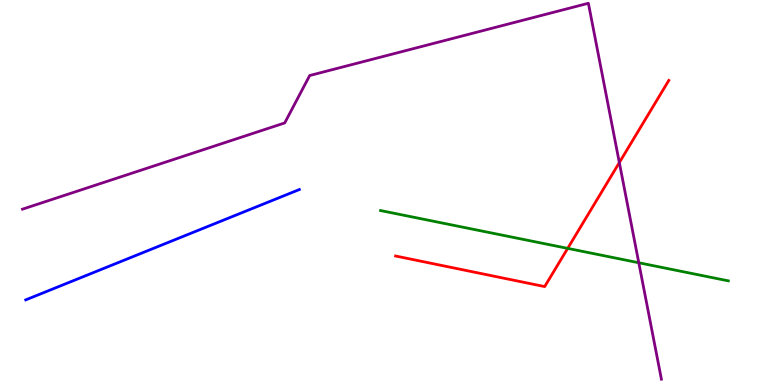[{'lines': ['blue', 'red'], 'intersections': []}, {'lines': ['green', 'red'], 'intersections': [{'x': 7.32, 'y': 3.55}]}, {'lines': ['purple', 'red'], 'intersections': [{'x': 7.99, 'y': 5.78}]}, {'lines': ['blue', 'green'], 'intersections': []}, {'lines': ['blue', 'purple'], 'intersections': []}, {'lines': ['green', 'purple'], 'intersections': [{'x': 8.24, 'y': 3.18}]}]